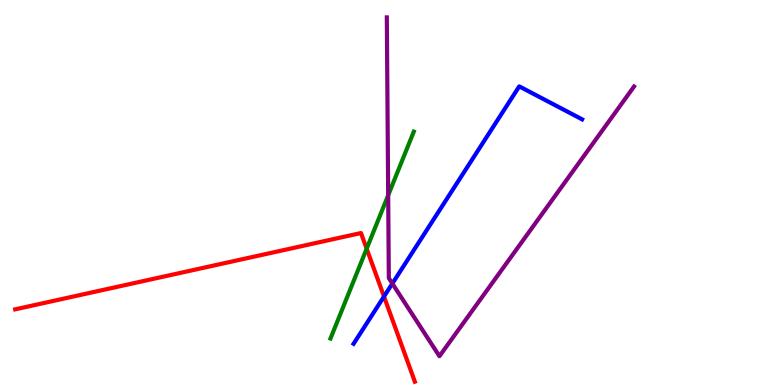[{'lines': ['blue', 'red'], 'intersections': [{'x': 4.95, 'y': 2.3}]}, {'lines': ['green', 'red'], 'intersections': [{'x': 4.73, 'y': 3.54}]}, {'lines': ['purple', 'red'], 'intersections': []}, {'lines': ['blue', 'green'], 'intersections': []}, {'lines': ['blue', 'purple'], 'intersections': [{'x': 5.06, 'y': 2.64}]}, {'lines': ['green', 'purple'], 'intersections': [{'x': 5.01, 'y': 4.93}]}]